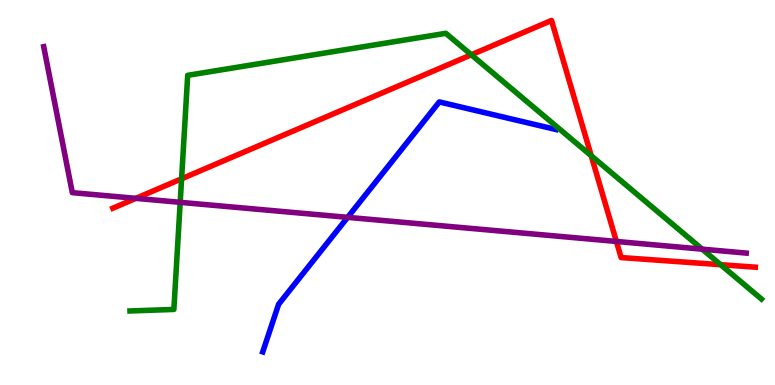[{'lines': ['blue', 'red'], 'intersections': []}, {'lines': ['green', 'red'], 'intersections': [{'x': 2.34, 'y': 5.36}, {'x': 6.08, 'y': 8.58}, {'x': 7.63, 'y': 5.95}, {'x': 9.3, 'y': 3.12}]}, {'lines': ['purple', 'red'], 'intersections': [{'x': 1.75, 'y': 4.85}, {'x': 7.95, 'y': 3.73}]}, {'lines': ['blue', 'green'], 'intersections': []}, {'lines': ['blue', 'purple'], 'intersections': [{'x': 4.49, 'y': 4.35}]}, {'lines': ['green', 'purple'], 'intersections': [{'x': 2.33, 'y': 4.74}, {'x': 9.06, 'y': 3.53}]}]